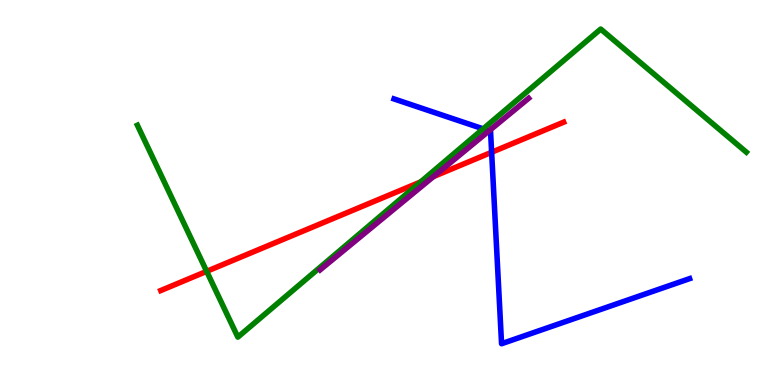[{'lines': ['blue', 'red'], 'intersections': [{'x': 6.34, 'y': 6.04}]}, {'lines': ['green', 'red'], 'intersections': [{'x': 2.67, 'y': 2.95}, {'x': 5.43, 'y': 5.27}]}, {'lines': ['purple', 'red'], 'intersections': [{'x': 5.59, 'y': 5.41}]}, {'lines': ['blue', 'green'], 'intersections': [{'x': 6.23, 'y': 6.65}]}, {'lines': ['blue', 'purple'], 'intersections': [{'x': 6.31, 'y': 6.6}]}, {'lines': ['green', 'purple'], 'intersections': []}]